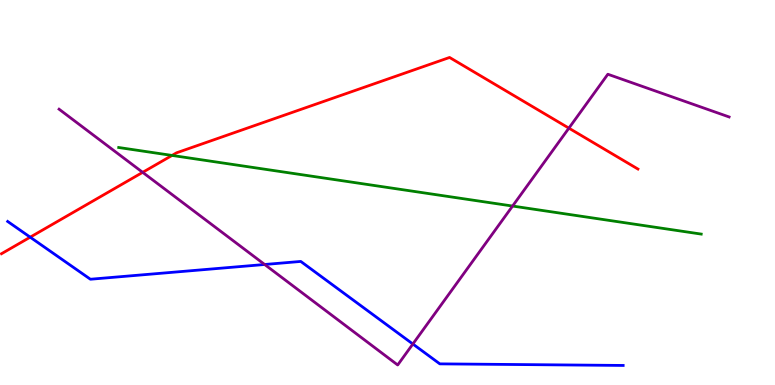[{'lines': ['blue', 'red'], 'intersections': [{'x': 0.39, 'y': 3.84}]}, {'lines': ['green', 'red'], 'intersections': [{'x': 2.22, 'y': 5.96}]}, {'lines': ['purple', 'red'], 'intersections': [{'x': 1.84, 'y': 5.52}, {'x': 7.34, 'y': 6.67}]}, {'lines': ['blue', 'green'], 'intersections': []}, {'lines': ['blue', 'purple'], 'intersections': [{'x': 3.41, 'y': 3.13}, {'x': 5.33, 'y': 1.06}]}, {'lines': ['green', 'purple'], 'intersections': [{'x': 6.61, 'y': 4.65}]}]